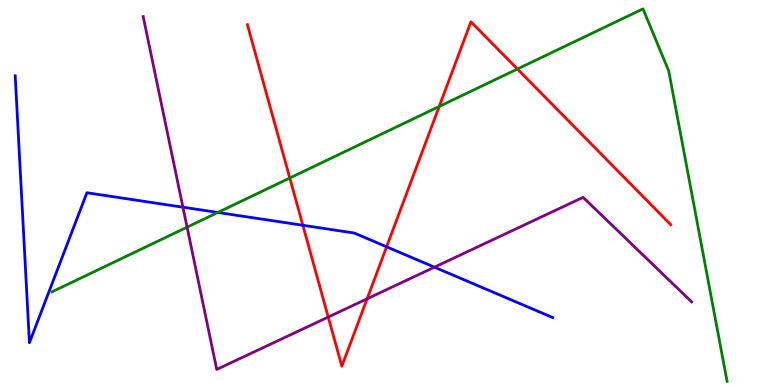[{'lines': ['blue', 'red'], 'intersections': [{'x': 3.91, 'y': 4.15}, {'x': 4.99, 'y': 3.59}]}, {'lines': ['green', 'red'], 'intersections': [{'x': 3.74, 'y': 5.38}, {'x': 5.67, 'y': 7.23}, {'x': 6.68, 'y': 8.21}]}, {'lines': ['purple', 'red'], 'intersections': [{'x': 4.24, 'y': 1.76}, {'x': 4.74, 'y': 2.24}]}, {'lines': ['blue', 'green'], 'intersections': [{'x': 2.81, 'y': 4.48}]}, {'lines': ['blue', 'purple'], 'intersections': [{'x': 2.36, 'y': 4.62}, {'x': 5.61, 'y': 3.06}]}, {'lines': ['green', 'purple'], 'intersections': [{'x': 2.41, 'y': 4.1}]}]